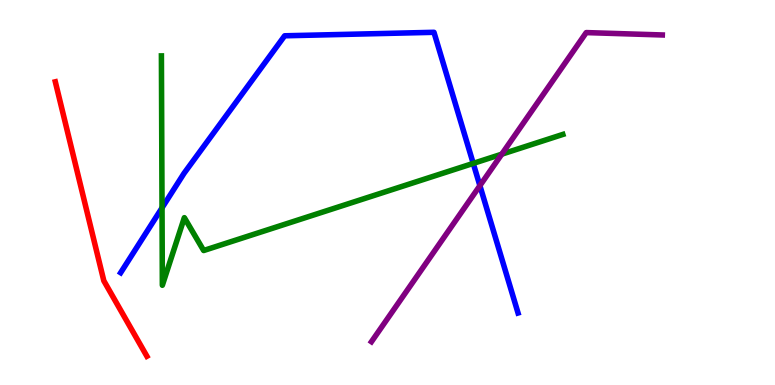[{'lines': ['blue', 'red'], 'intersections': []}, {'lines': ['green', 'red'], 'intersections': []}, {'lines': ['purple', 'red'], 'intersections': []}, {'lines': ['blue', 'green'], 'intersections': [{'x': 2.09, 'y': 4.6}, {'x': 6.11, 'y': 5.76}]}, {'lines': ['blue', 'purple'], 'intersections': [{'x': 6.19, 'y': 5.18}]}, {'lines': ['green', 'purple'], 'intersections': [{'x': 6.47, 'y': 6.0}]}]